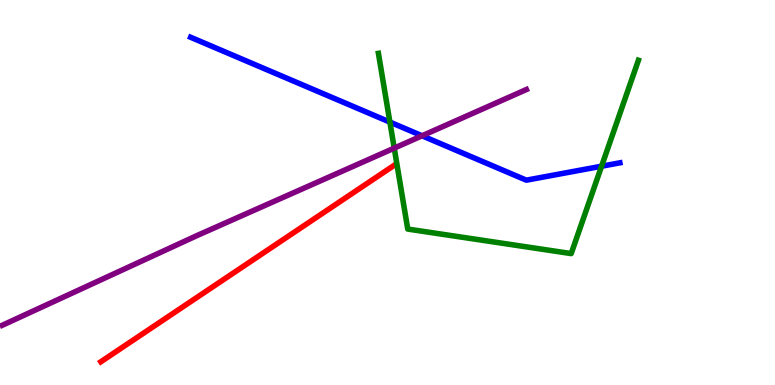[{'lines': ['blue', 'red'], 'intersections': []}, {'lines': ['green', 'red'], 'intersections': []}, {'lines': ['purple', 'red'], 'intersections': []}, {'lines': ['blue', 'green'], 'intersections': [{'x': 5.03, 'y': 6.83}, {'x': 7.76, 'y': 5.68}]}, {'lines': ['blue', 'purple'], 'intersections': [{'x': 5.45, 'y': 6.47}]}, {'lines': ['green', 'purple'], 'intersections': [{'x': 5.09, 'y': 6.15}]}]